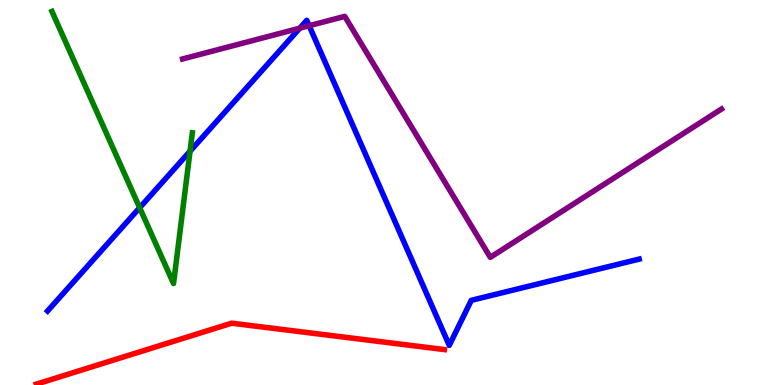[{'lines': ['blue', 'red'], 'intersections': []}, {'lines': ['green', 'red'], 'intersections': []}, {'lines': ['purple', 'red'], 'intersections': []}, {'lines': ['blue', 'green'], 'intersections': [{'x': 1.8, 'y': 4.6}, {'x': 2.45, 'y': 6.07}]}, {'lines': ['blue', 'purple'], 'intersections': [{'x': 3.87, 'y': 9.27}, {'x': 3.99, 'y': 9.33}]}, {'lines': ['green', 'purple'], 'intersections': []}]